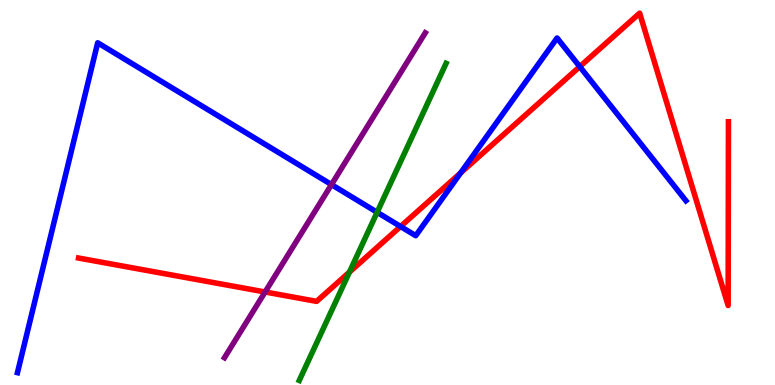[{'lines': ['blue', 'red'], 'intersections': [{'x': 5.17, 'y': 4.12}, {'x': 5.94, 'y': 5.51}, {'x': 7.48, 'y': 8.27}]}, {'lines': ['green', 'red'], 'intersections': [{'x': 4.51, 'y': 2.93}]}, {'lines': ['purple', 'red'], 'intersections': [{'x': 3.42, 'y': 2.42}]}, {'lines': ['blue', 'green'], 'intersections': [{'x': 4.87, 'y': 4.49}]}, {'lines': ['blue', 'purple'], 'intersections': [{'x': 4.28, 'y': 5.21}]}, {'lines': ['green', 'purple'], 'intersections': []}]